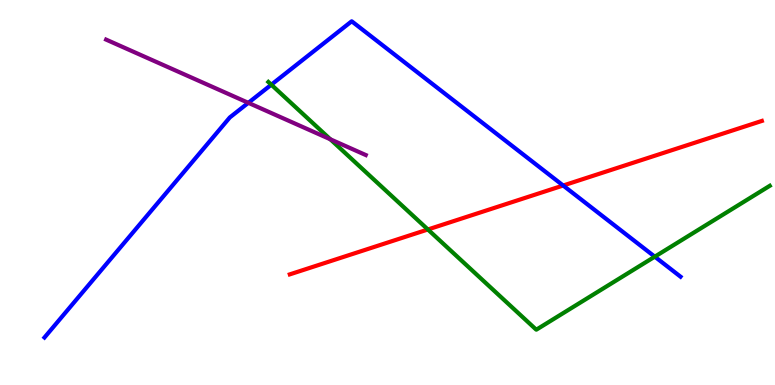[{'lines': ['blue', 'red'], 'intersections': [{'x': 7.27, 'y': 5.18}]}, {'lines': ['green', 'red'], 'intersections': [{'x': 5.52, 'y': 4.04}]}, {'lines': ['purple', 'red'], 'intersections': []}, {'lines': ['blue', 'green'], 'intersections': [{'x': 3.5, 'y': 7.8}, {'x': 8.45, 'y': 3.33}]}, {'lines': ['blue', 'purple'], 'intersections': [{'x': 3.2, 'y': 7.33}]}, {'lines': ['green', 'purple'], 'intersections': [{'x': 4.26, 'y': 6.38}]}]